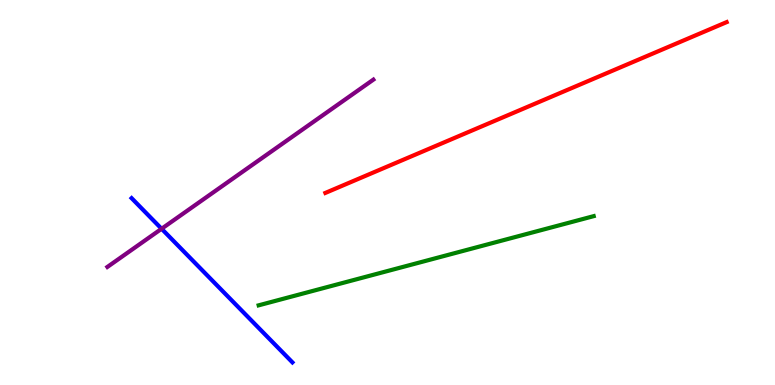[{'lines': ['blue', 'red'], 'intersections': []}, {'lines': ['green', 'red'], 'intersections': []}, {'lines': ['purple', 'red'], 'intersections': []}, {'lines': ['blue', 'green'], 'intersections': []}, {'lines': ['blue', 'purple'], 'intersections': [{'x': 2.08, 'y': 4.06}]}, {'lines': ['green', 'purple'], 'intersections': []}]